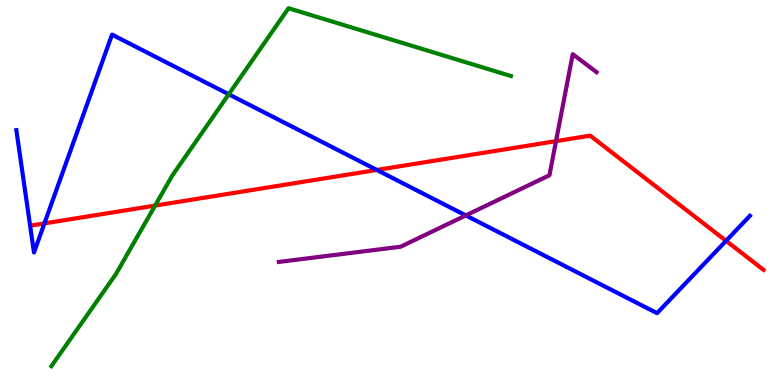[{'lines': ['blue', 'red'], 'intersections': [{'x': 0.573, 'y': 4.2}, {'x': 4.86, 'y': 5.59}, {'x': 9.37, 'y': 3.74}]}, {'lines': ['green', 'red'], 'intersections': [{'x': 2.0, 'y': 4.66}]}, {'lines': ['purple', 'red'], 'intersections': [{'x': 7.17, 'y': 6.33}]}, {'lines': ['blue', 'green'], 'intersections': [{'x': 2.95, 'y': 7.55}]}, {'lines': ['blue', 'purple'], 'intersections': [{'x': 6.01, 'y': 4.4}]}, {'lines': ['green', 'purple'], 'intersections': []}]